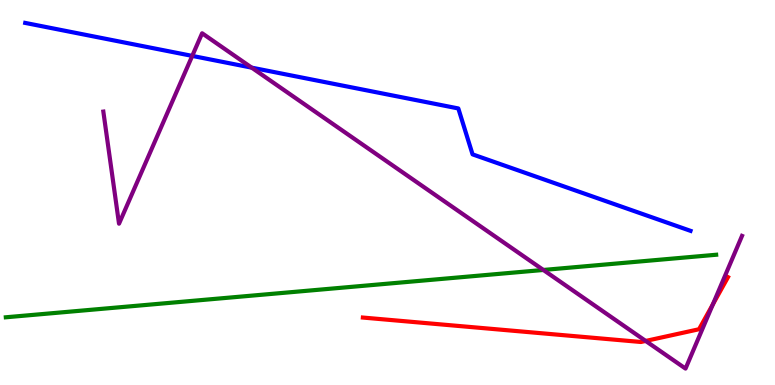[{'lines': ['blue', 'red'], 'intersections': []}, {'lines': ['green', 'red'], 'intersections': []}, {'lines': ['purple', 'red'], 'intersections': [{'x': 8.33, 'y': 1.14}, {'x': 9.2, 'y': 2.1}]}, {'lines': ['blue', 'green'], 'intersections': []}, {'lines': ['blue', 'purple'], 'intersections': [{'x': 2.48, 'y': 8.55}, {'x': 3.25, 'y': 8.24}]}, {'lines': ['green', 'purple'], 'intersections': [{'x': 7.01, 'y': 2.99}]}]